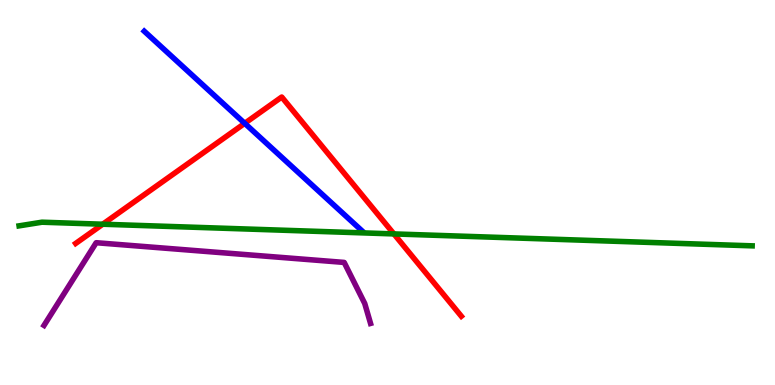[{'lines': ['blue', 'red'], 'intersections': [{'x': 3.16, 'y': 6.8}]}, {'lines': ['green', 'red'], 'intersections': [{'x': 1.33, 'y': 4.18}, {'x': 5.08, 'y': 3.92}]}, {'lines': ['purple', 'red'], 'intersections': []}, {'lines': ['blue', 'green'], 'intersections': []}, {'lines': ['blue', 'purple'], 'intersections': []}, {'lines': ['green', 'purple'], 'intersections': []}]